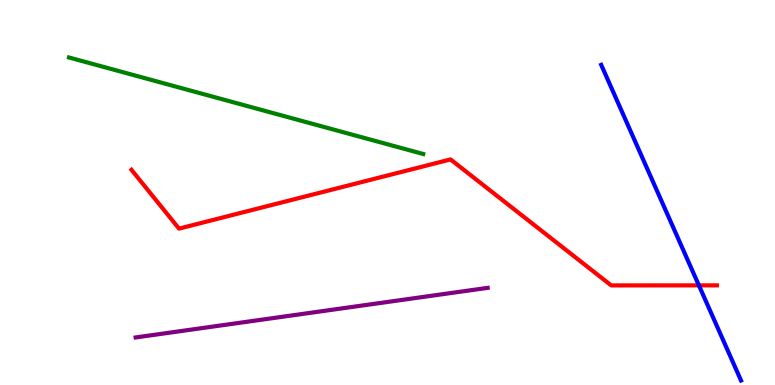[{'lines': ['blue', 'red'], 'intersections': [{'x': 9.02, 'y': 2.59}]}, {'lines': ['green', 'red'], 'intersections': []}, {'lines': ['purple', 'red'], 'intersections': []}, {'lines': ['blue', 'green'], 'intersections': []}, {'lines': ['blue', 'purple'], 'intersections': []}, {'lines': ['green', 'purple'], 'intersections': []}]